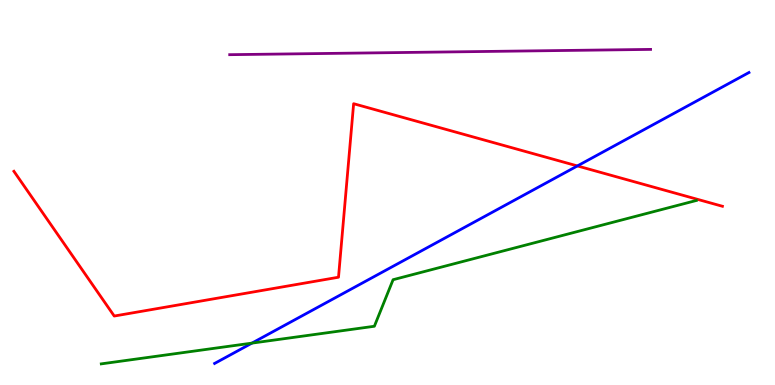[{'lines': ['blue', 'red'], 'intersections': [{'x': 7.45, 'y': 5.69}]}, {'lines': ['green', 'red'], 'intersections': []}, {'lines': ['purple', 'red'], 'intersections': []}, {'lines': ['blue', 'green'], 'intersections': [{'x': 3.25, 'y': 1.09}]}, {'lines': ['blue', 'purple'], 'intersections': []}, {'lines': ['green', 'purple'], 'intersections': []}]